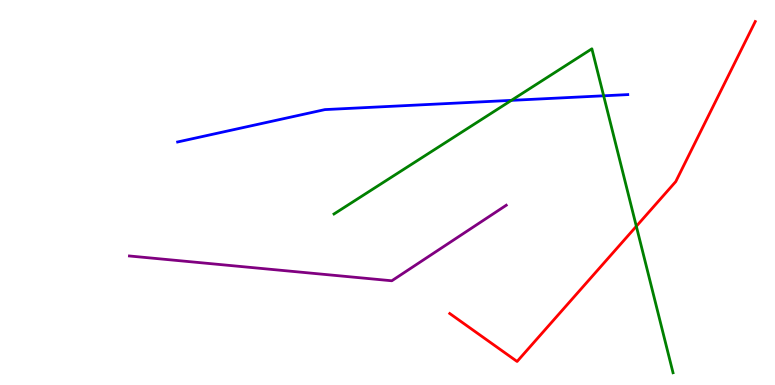[{'lines': ['blue', 'red'], 'intersections': []}, {'lines': ['green', 'red'], 'intersections': [{'x': 8.21, 'y': 4.12}]}, {'lines': ['purple', 'red'], 'intersections': []}, {'lines': ['blue', 'green'], 'intersections': [{'x': 6.6, 'y': 7.39}, {'x': 7.79, 'y': 7.51}]}, {'lines': ['blue', 'purple'], 'intersections': []}, {'lines': ['green', 'purple'], 'intersections': []}]